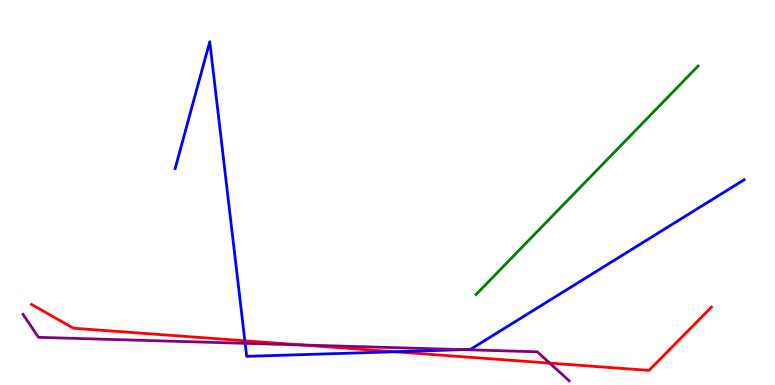[{'lines': ['blue', 'red'], 'intersections': [{'x': 3.16, 'y': 1.15}, {'x': 5.09, 'y': 0.863}]}, {'lines': ['green', 'red'], 'intersections': []}, {'lines': ['purple', 'red'], 'intersections': [{'x': 3.9, 'y': 1.04}, {'x': 7.09, 'y': 0.568}]}, {'lines': ['blue', 'green'], 'intersections': []}, {'lines': ['blue', 'purple'], 'intersections': [{'x': 3.16, 'y': 1.08}, {'x': 5.98, 'y': 0.918}]}, {'lines': ['green', 'purple'], 'intersections': []}]